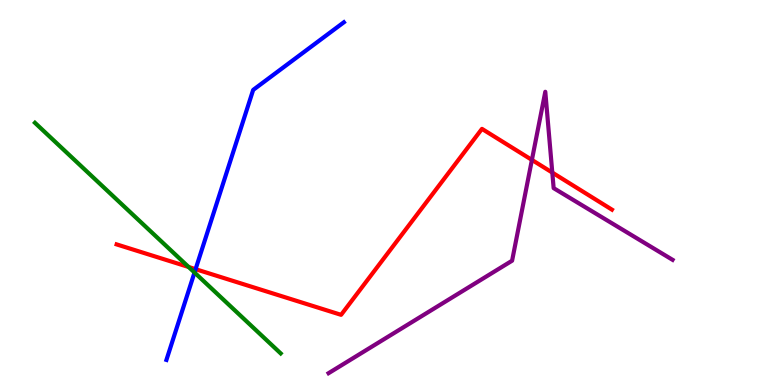[{'lines': ['blue', 'red'], 'intersections': [{'x': 2.52, 'y': 3.01}]}, {'lines': ['green', 'red'], 'intersections': [{'x': 2.43, 'y': 3.07}]}, {'lines': ['purple', 'red'], 'intersections': [{'x': 6.86, 'y': 5.85}, {'x': 7.13, 'y': 5.52}]}, {'lines': ['blue', 'green'], 'intersections': [{'x': 2.51, 'y': 2.92}]}, {'lines': ['blue', 'purple'], 'intersections': []}, {'lines': ['green', 'purple'], 'intersections': []}]